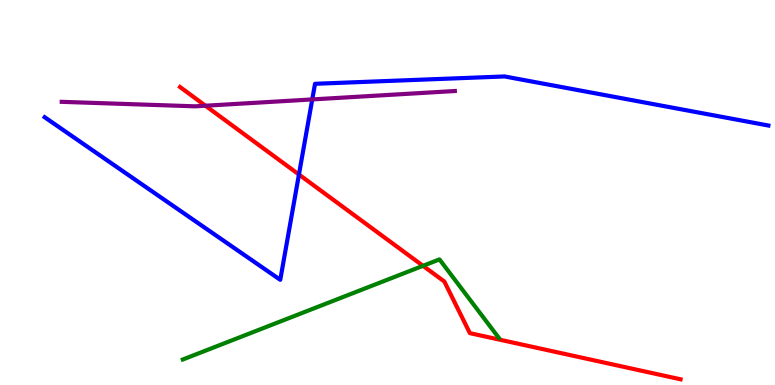[{'lines': ['blue', 'red'], 'intersections': [{'x': 3.86, 'y': 5.47}]}, {'lines': ['green', 'red'], 'intersections': [{'x': 5.46, 'y': 3.1}]}, {'lines': ['purple', 'red'], 'intersections': [{'x': 2.65, 'y': 7.25}]}, {'lines': ['blue', 'green'], 'intersections': []}, {'lines': ['blue', 'purple'], 'intersections': [{'x': 4.03, 'y': 7.42}]}, {'lines': ['green', 'purple'], 'intersections': []}]